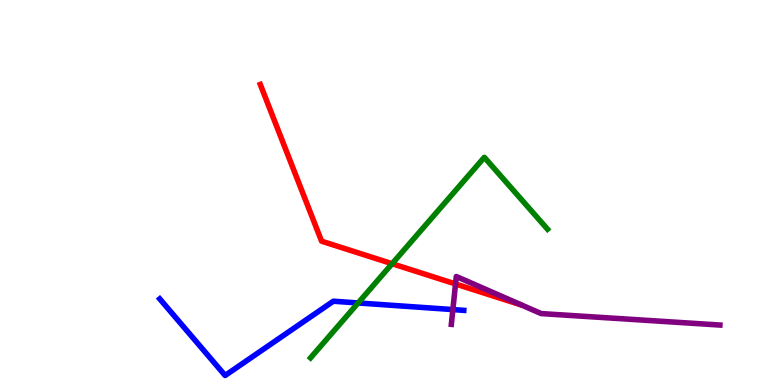[{'lines': ['blue', 'red'], 'intersections': []}, {'lines': ['green', 'red'], 'intersections': [{'x': 5.06, 'y': 3.15}]}, {'lines': ['purple', 'red'], 'intersections': [{'x': 5.88, 'y': 2.62}]}, {'lines': ['blue', 'green'], 'intersections': [{'x': 4.62, 'y': 2.13}]}, {'lines': ['blue', 'purple'], 'intersections': [{'x': 5.84, 'y': 1.96}]}, {'lines': ['green', 'purple'], 'intersections': []}]